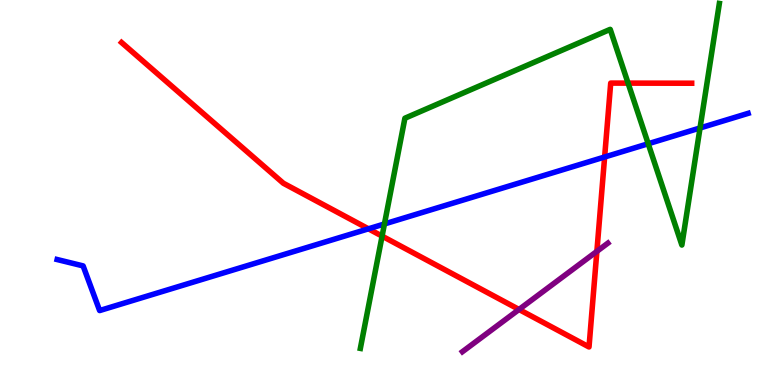[{'lines': ['blue', 'red'], 'intersections': [{'x': 4.75, 'y': 4.06}, {'x': 7.8, 'y': 5.92}]}, {'lines': ['green', 'red'], 'intersections': [{'x': 4.93, 'y': 3.87}, {'x': 8.1, 'y': 7.84}]}, {'lines': ['purple', 'red'], 'intersections': [{'x': 6.7, 'y': 1.96}, {'x': 7.7, 'y': 3.47}]}, {'lines': ['blue', 'green'], 'intersections': [{'x': 4.96, 'y': 4.18}, {'x': 8.36, 'y': 6.27}, {'x': 9.03, 'y': 6.68}]}, {'lines': ['blue', 'purple'], 'intersections': []}, {'lines': ['green', 'purple'], 'intersections': []}]